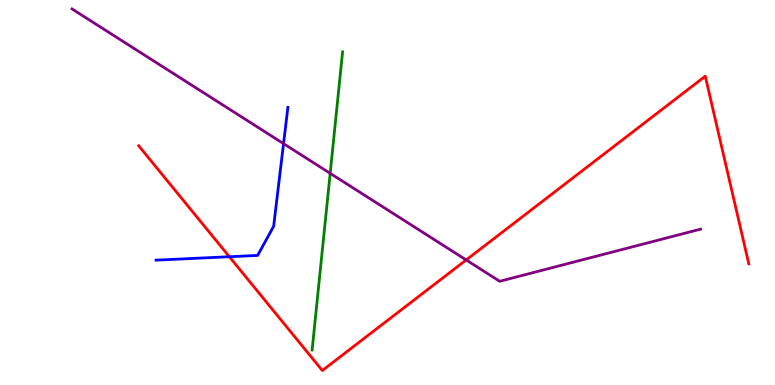[{'lines': ['blue', 'red'], 'intersections': [{'x': 2.96, 'y': 3.33}]}, {'lines': ['green', 'red'], 'intersections': []}, {'lines': ['purple', 'red'], 'intersections': [{'x': 6.02, 'y': 3.25}]}, {'lines': ['blue', 'green'], 'intersections': []}, {'lines': ['blue', 'purple'], 'intersections': [{'x': 3.66, 'y': 6.27}]}, {'lines': ['green', 'purple'], 'intersections': [{'x': 4.26, 'y': 5.5}]}]